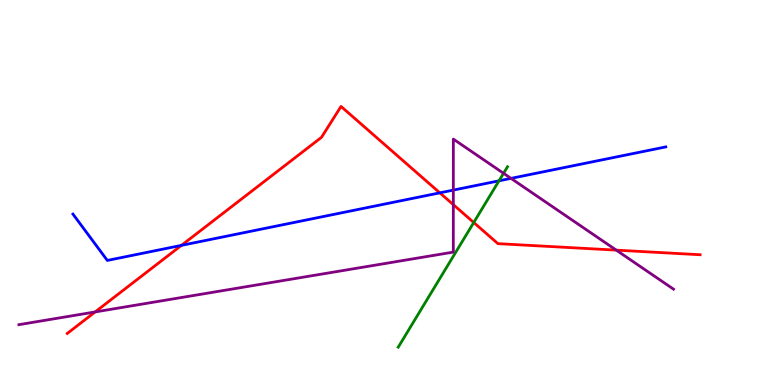[{'lines': ['blue', 'red'], 'intersections': [{'x': 2.34, 'y': 3.63}, {'x': 5.68, 'y': 4.99}]}, {'lines': ['green', 'red'], 'intersections': [{'x': 6.11, 'y': 4.22}]}, {'lines': ['purple', 'red'], 'intersections': [{'x': 1.23, 'y': 1.9}, {'x': 5.85, 'y': 4.68}, {'x': 7.95, 'y': 3.5}]}, {'lines': ['blue', 'green'], 'intersections': [{'x': 6.44, 'y': 5.3}]}, {'lines': ['blue', 'purple'], 'intersections': [{'x': 5.85, 'y': 5.06}, {'x': 6.59, 'y': 5.37}]}, {'lines': ['green', 'purple'], 'intersections': [{'x': 6.5, 'y': 5.5}]}]